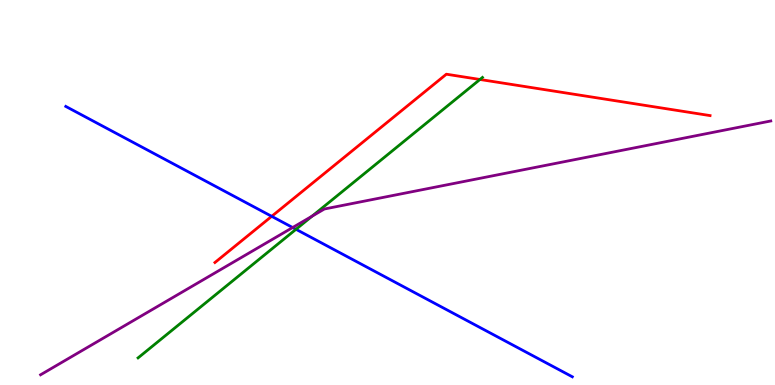[{'lines': ['blue', 'red'], 'intersections': [{'x': 3.51, 'y': 4.38}]}, {'lines': ['green', 'red'], 'intersections': [{'x': 6.19, 'y': 7.94}]}, {'lines': ['purple', 'red'], 'intersections': []}, {'lines': ['blue', 'green'], 'intersections': [{'x': 3.82, 'y': 4.04}]}, {'lines': ['blue', 'purple'], 'intersections': [{'x': 3.78, 'y': 4.09}]}, {'lines': ['green', 'purple'], 'intersections': [{'x': 4.03, 'y': 4.39}]}]